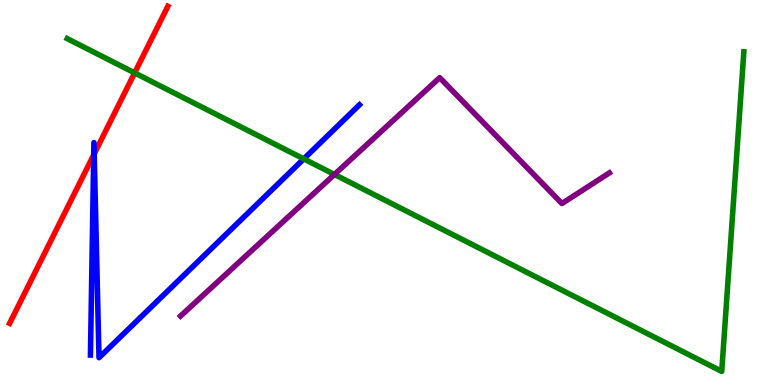[{'lines': ['blue', 'red'], 'intersections': [{'x': 1.21, 'y': 5.98}, {'x': 1.22, 'y': 6.0}]}, {'lines': ['green', 'red'], 'intersections': [{'x': 1.74, 'y': 8.11}]}, {'lines': ['purple', 'red'], 'intersections': []}, {'lines': ['blue', 'green'], 'intersections': [{'x': 3.92, 'y': 5.87}]}, {'lines': ['blue', 'purple'], 'intersections': []}, {'lines': ['green', 'purple'], 'intersections': [{'x': 4.32, 'y': 5.47}]}]